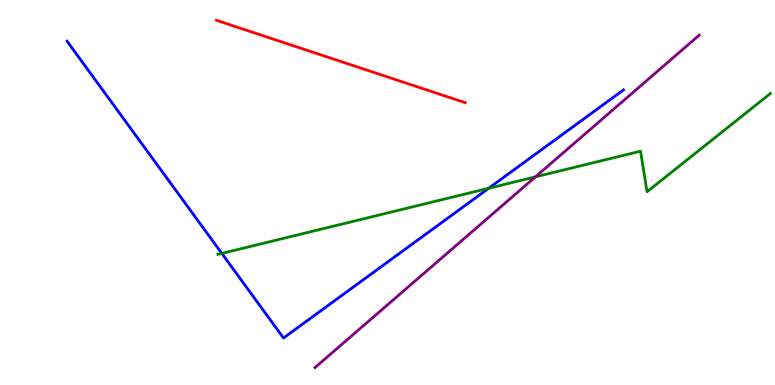[{'lines': ['blue', 'red'], 'intersections': []}, {'lines': ['green', 'red'], 'intersections': []}, {'lines': ['purple', 'red'], 'intersections': []}, {'lines': ['blue', 'green'], 'intersections': [{'x': 2.86, 'y': 3.42}, {'x': 6.31, 'y': 5.11}]}, {'lines': ['blue', 'purple'], 'intersections': []}, {'lines': ['green', 'purple'], 'intersections': [{'x': 6.91, 'y': 5.41}]}]